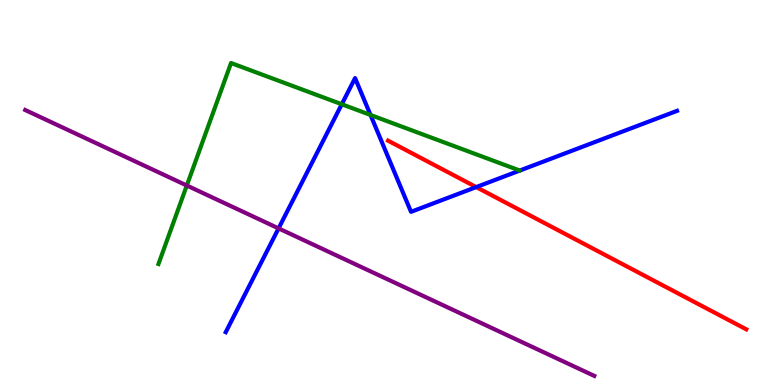[{'lines': ['blue', 'red'], 'intersections': [{'x': 6.14, 'y': 5.14}]}, {'lines': ['green', 'red'], 'intersections': []}, {'lines': ['purple', 'red'], 'intersections': []}, {'lines': ['blue', 'green'], 'intersections': [{'x': 4.41, 'y': 7.29}, {'x': 4.78, 'y': 7.01}]}, {'lines': ['blue', 'purple'], 'intersections': [{'x': 3.59, 'y': 4.07}]}, {'lines': ['green', 'purple'], 'intersections': [{'x': 2.41, 'y': 5.18}]}]